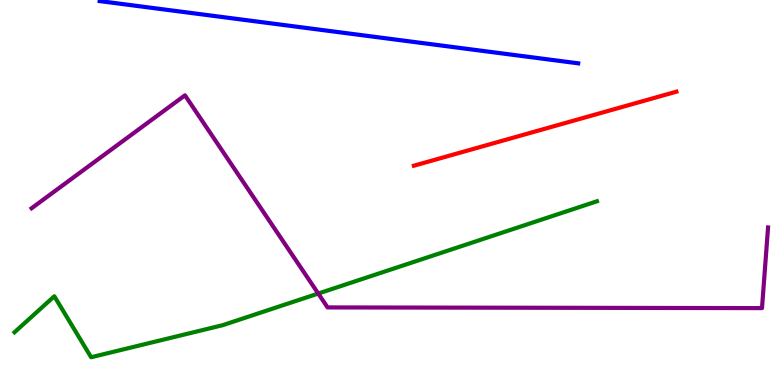[{'lines': ['blue', 'red'], 'intersections': []}, {'lines': ['green', 'red'], 'intersections': []}, {'lines': ['purple', 'red'], 'intersections': []}, {'lines': ['blue', 'green'], 'intersections': []}, {'lines': ['blue', 'purple'], 'intersections': []}, {'lines': ['green', 'purple'], 'intersections': [{'x': 4.11, 'y': 2.38}]}]